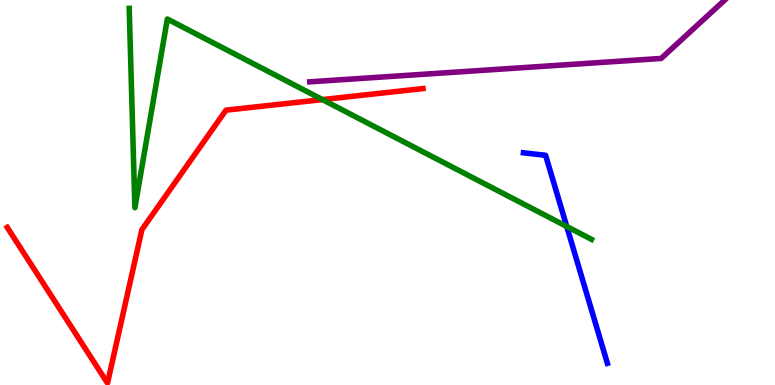[{'lines': ['blue', 'red'], 'intersections': []}, {'lines': ['green', 'red'], 'intersections': [{'x': 4.16, 'y': 7.41}]}, {'lines': ['purple', 'red'], 'intersections': []}, {'lines': ['blue', 'green'], 'intersections': [{'x': 7.31, 'y': 4.12}]}, {'lines': ['blue', 'purple'], 'intersections': []}, {'lines': ['green', 'purple'], 'intersections': []}]